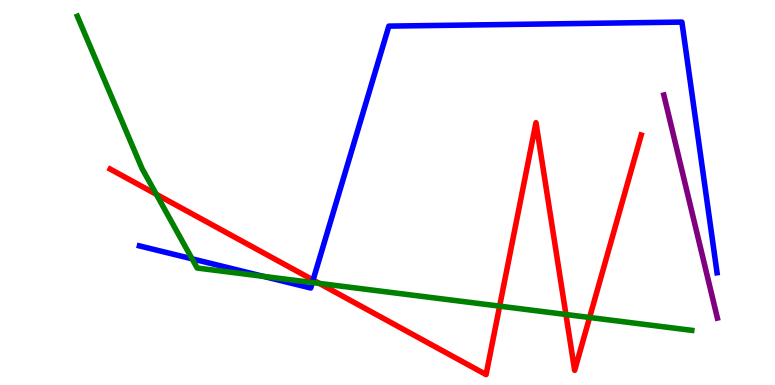[{'lines': ['blue', 'red'], 'intersections': [{'x': 4.04, 'y': 2.73}]}, {'lines': ['green', 'red'], 'intersections': [{'x': 2.02, 'y': 4.95}, {'x': 4.12, 'y': 2.64}, {'x': 6.45, 'y': 2.05}, {'x': 7.3, 'y': 1.83}, {'x': 7.61, 'y': 1.75}]}, {'lines': ['purple', 'red'], 'intersections': []}, {'lines': ['blue', 'green'], 'intersections': [{'x': 2.48, 'y': 3.28}, {'x': 3.4, 'y': 2.82}, {'x': 4.03, 'y': 2.66}]}, {'lines': ['blue', 'purple'], 'intersections': []}, {'lines': ['green', 'purple'], 'intersections': []}]